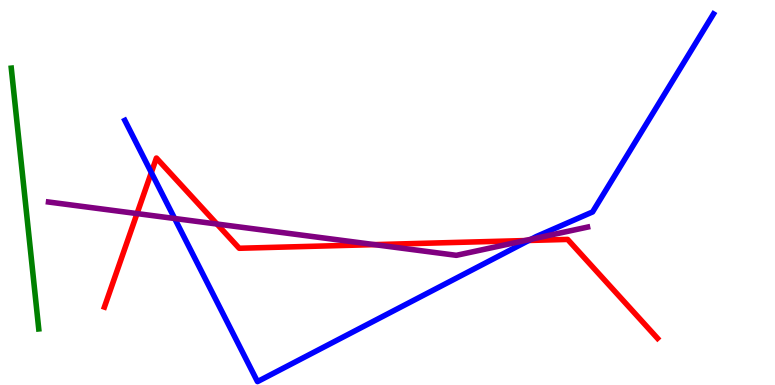[{'lines': ['blue', 'red'], 'intersections': [{'x': 1.95, 'y': 5.52}, {'x': 6.82, 'y': 3.75}]}, {'lines': ['green', 'red'], 'intersections': []}, {'lines': ['purple', 'red'], 'intersections': [{'x': 1.77, 'y': 4.45}, {'x': 2.8, 'y': 4.18}, {'x': 4.83, 'y': 3.65}, {'x': 6.77, 'y': 3.75}]}, {'lines': ['blue', 'green'], 'intersections': []}, {'lines': ['blue', 'purple'], 'intersections': [{'x': 2.25, 'y': 4.32}, {'x': 6.85, 'y': 3.79}]}, {'lines': ['green', 'purple'], 'intersections': []}]